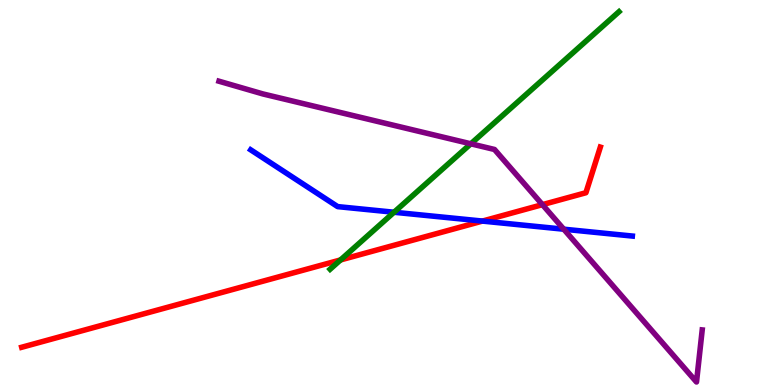[{'lines': ['blue', 'red'], 'intersections': [{'x': 6.22, 'y': 4.26}]}, {'lines': ['green', 'red'], 'intersections': [{'x': 4.39, 'y': 3.25}]}, {'lines': ['purple', 'red'], 'intersections': [{'x': 7.0, 'y': 4.68}]}, {'lines': ['blue', 'green'], 'intersections': [{'x': 5.08, 'y': 4.49}]}, {'lines': ['blue', 'purple'], 'intersections': [{'x': 7.27, 'y': 4.05}]}, {'lines': ['green', 'purple'], 'intersections': [{'x': 6.08, 'y': 6.27}]}]